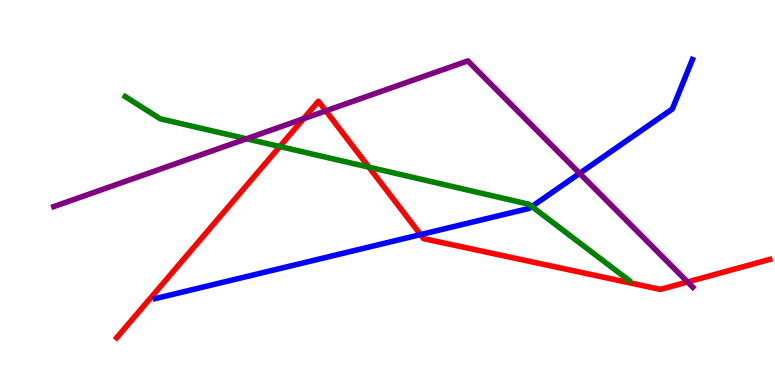[{'lines': ['blue', 'red'], 'intersections': [{'x': 5.43, 'y': 3.91}]}, {'lines': ['green', 'red'], 'intersections': [{'x': 3.61, 'y': 6.19}, {'x': 4.76, 'y': 5.66}]}, {'lines': ['purple', 'red'], 'intersections': [{'x': 3.92, 'y': 6.92}, {'x': 4.2, 'y': 7.12}, {'x': 8.87, 'y': 2.68}]}, {'lines': ['blue', 'green'], 'intersections': [{'x': 6.86, 'y': 4.64}]}, {'lines': ['blue', 'purple'], 'intersections': [{'x': 7.48, 'y': 5.5}]}, {'lines': ['green', 'purple'], 'intersections': [{'x': 3.18, 'y': 6.39}]}]